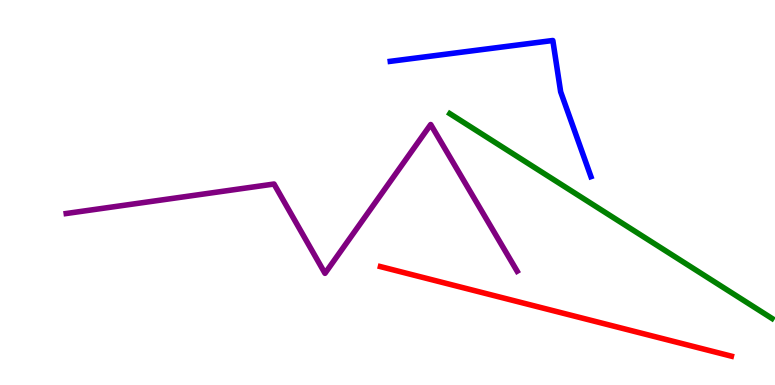[{'lines': ['blue', 'red'], 'intersections': []}, {'lines': ['green', 'red'], 'intersections': []}, {'lines': ['purple', 'red'], 'intersections': []}, {'lines': ['blue', 'green'], 'intersections': []}, {'lines': ['blue', 'purple'], 'intersections': []}, {'lines': ['green', 'purple'], 'intersections': []}]